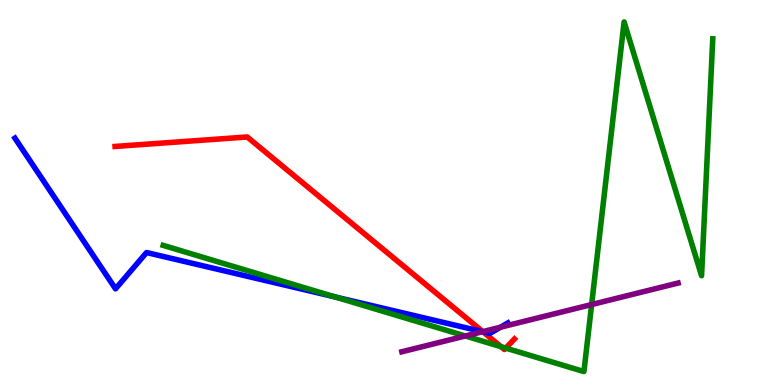[{'lines': ['blue', 'red'], 'intersections': [{'x': 6.23, 'y': 1.38}]}, {'lines': ['green', 'red'], 'intersections': [{'x': 6.46, 'y': 0.995}, {'x': 6.53, 'y': 0.958}]}, {'lines': ['purple', 'red'], 'intersections': [{'x': 6.23, 'y': 1.39}]}, {'lines': ['blue', 'green'], 'intersections': [{'x': 4.32, 'y': 2.29}]}, {'lines': ['blue', 'purple'], 'intersections': [{'x': 6.23, 'y': 1.39}, {'x': 6.46, 'y': 1.5}]}, {'lines': ['green', 'purple'], 'intersections': [{'x': 6.0, 'y': 1.27}, {'x': 7.63, 'y': 2.09}]}]